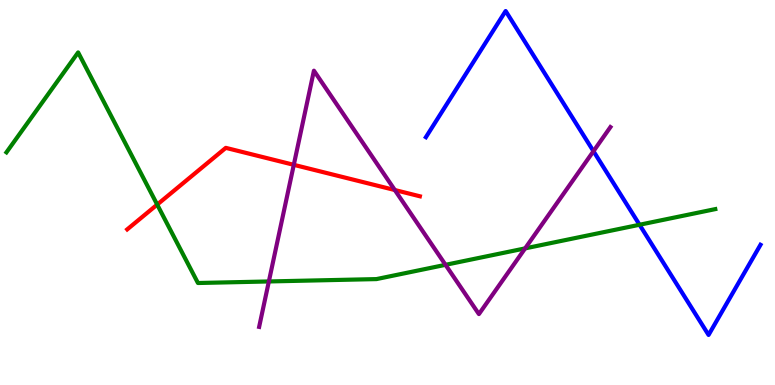[{'lines': ['blue', 'red'], 'intersections': []}, {'lines': ['green', 'red'], 'intersections': [{'x': 2.03, 'y': 4.69}]}, {'lines': ['purple', 'red'], 'intersections': [{'x': 3.79, 'y': 5.72}, {'x': 5.09, 'y': 5.06}]}, {'lines': ['blue', 'green'], 'intersections': [{'x': 8.25, 'y': 4.16}]}, {'lines': ['blue', 'purple'], 'intersections': [{'x': 7.66, 'y': 6.07}]}, {'lines': ['green', 'purple'], 'intersections': [{'x': 3.47, 'y': 2.69}, {'x': 5.75, 'y': 3.12}, {'x': 6.78, 'y': 3.55}]}]